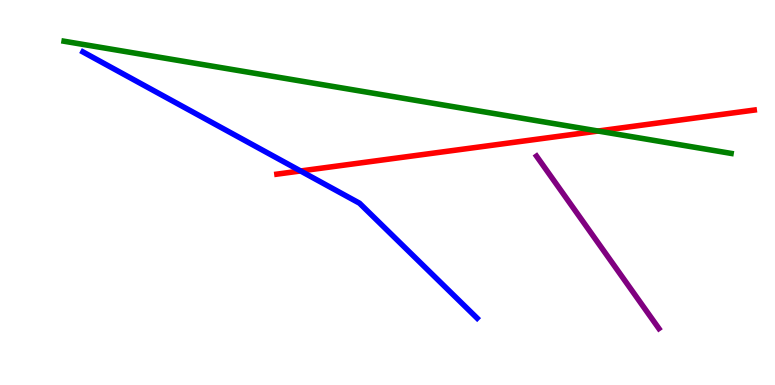[{'lines': ['blue', 'red'], 'intersections': [{'x': 3.88, 'y': 5.56}]}, {'lines': ['green', 'red'], 'intersections': [{'x': 7.72, 'y': 6.6}]}, {'lines': ['purple', 'red'], 'intersections': []}, {'lines': ['blue', 'green'], 'intersections': []}, {'lines': ['blue', 'purple'], 'intersections': []}, {'lines': ['green', 'purple'], 'intersections': []}]